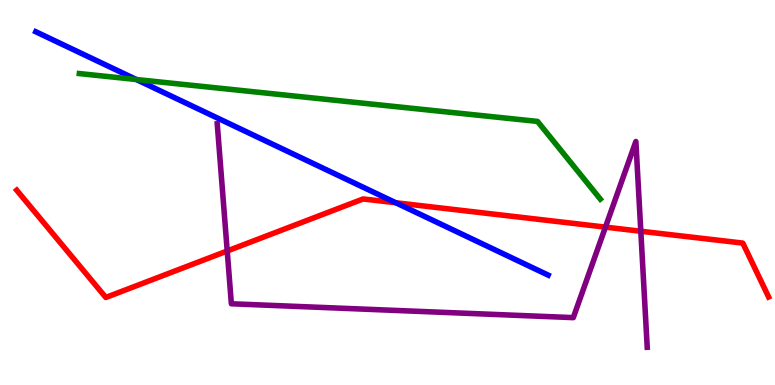[{'lines': ['blue', 'red'], 'intersections': [{'x': 5.11, 'y': 4.73}]}, {'lines': ['green', 'red'], 'intersections': []}, {'lines': ['purple', 'red'], 'intersections': [{'x': 2.93, 'y': 3.48}, {'x': 7.81, 'y': 4.1}, {'x': 8.27, 'y': 3.99}]}, {'lines': ['blue', 'green'], 'intersections': [{'x': 1.76, 'y': 7.93}]}, {'lines': ['blue', 'purple'], 'intersections': []}, {'lines': ['green', 'purple'], 'intersections': []}]